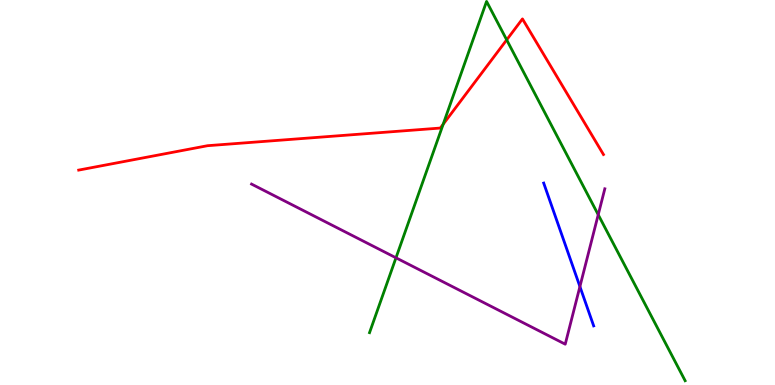[{'lines': ['blue', 'red'], 'intersections': []}, {'lines': ['green', 'red'], 'intersections': [{'x': 5.72, 'y': 6.77}, {'x': 6.54, 'y': 8.96}]}, {'lines': ['purple', 'red'], 'intersections': []}, {'lines': ['blue', 'green'], 'intersections': []}, {'lines': ['blue', 'purple'], 'intersections': [{'x': 7.48, 'y': 2.56}]}, {'lines': ['green', 'purple'], 'intersections': [{'x': 5.11, 'y': 3.3}, {'x': 7.72, 'y': 4.42}]}]